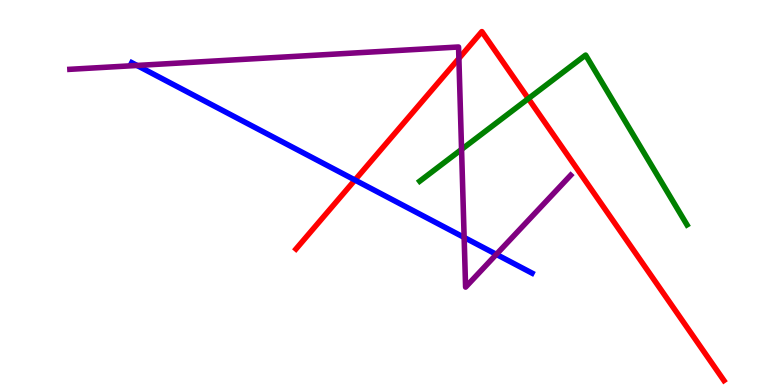[{'lines': ['blue', 'red'], 'intersections': [{'x': 4.58, 'y': 5.32}]}, {'lines': ['green', 'red'], 'intersections': [{'x': 6.82, 'y': 7.44}]}, {'lines': ['purple', 'red'], 'intersections': [{'x': 5.92, 'y': 8.48}]}, {'lines': ['blue', 'green'], 'intersections': []}, {'lines': ['blue', 'purple'], 'intersections': [{'x': 1.77, 'y': 8.3}, {'x': 5.99, 'y': 3.83}, {'x': 6.4, 'y': 3.39}]}, {'lines': ['green', 'purple'], 'intersections': [{'x': 5.96, 'y': 6.12}]}]